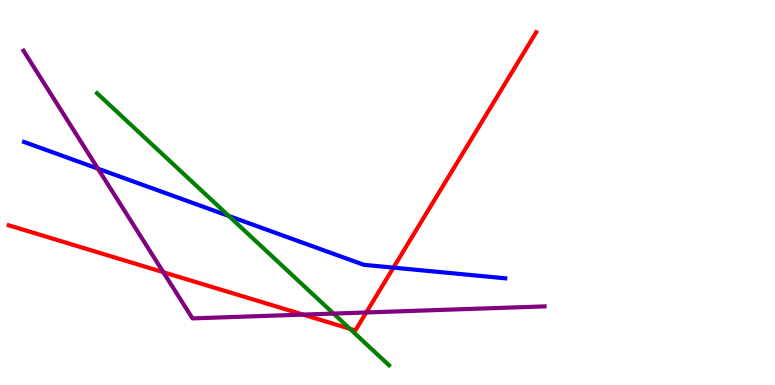[{'lines': ['blue', 'red'], 'intersections': [{'x': 5.08, 'y': 3.05}]}, {'lines': ['green', 'red'], 'intersections': [{'x': 4.51, 'y': 1.46}]}, {'lines': ['purple', 'red'], 'intersections': [{'x': 2.11, 'y': 2.93}, {'x': 3.91, 'y': 1.83}, {'x': 4.73, 'y': 1.88}]}, {'lines': ['blue', 'green'], 'intersections': [{'x': 2.95, 'y': 4.39}]}, {'lines': ['blue', 'purple'], 'intersections': [{'x': 1.26, 'y': 5.62}]}, {'lines': ['green', 'purple'], 'intersections': [{'x': 4.3, 'y': 1.86}]}]